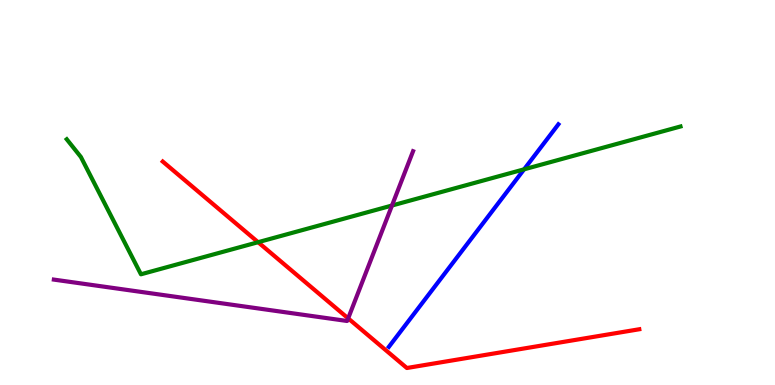[{'lines': ['blue', 'red'], 'intersections': []}, {'lines': ['green', 'red'], 'intersections': [{'x': 3.33, 'y': 3.71}]}, {'lines': ['purple', 'red'], 'intersections': [{'x': 4.49, 'y': 1.73}]}, {'lines': ['blue', 'green'], 'intersections': [{'x': 6.76, 'y': 5.6}]}, {'lines': ['blue', 'purple'], 'intersections': []}, {'lines': ['green', 'purple'], 'intersections': [{'x': 5.06, 'y': 4.66}]}]